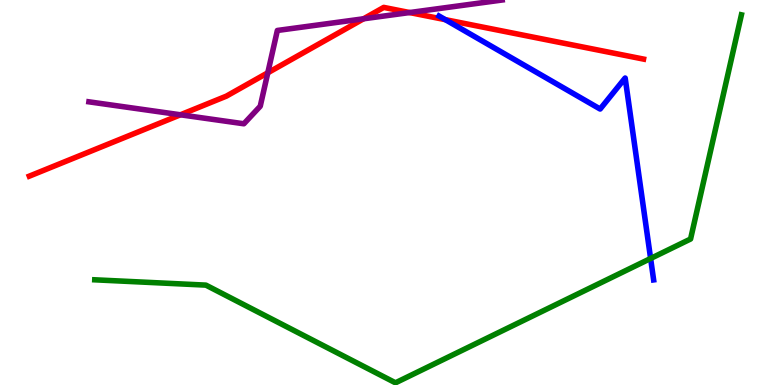[{'lines': ['blue', 'red'], 'intersections': [{'x': 5.75, 'y': 9.49}]}, {'lines': ['green', 'red'], 'intersections': []}, {'lines': ['purple', 'red'], 'intersections': [{'x': 2.33, 'y': 7.02}, {'x': 3.46, 'y': 8.11}, {'x': 4.69, 'y': 9.51}, {'x': 5.29, 'y': 9.67}]}, {'lines': ['blue', 'green'], 'intersections': [{'x': 8.39, 'y': 3.29}]}, {'lines': ['blue', 'purple'], 'intersections': []}, {'lines': ['green', 'purple'], 'intersections': []}]